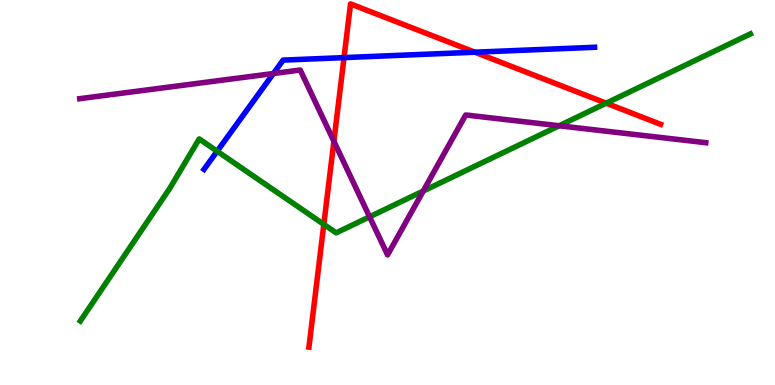[{'lines': ['blue', 'red'], 'intersections': [{'x': 4.44, 'y': 8.5}, {'x': 6.13, 'y': 8.64}]}, {'lines': ['green', 'red'], 'intersections': [{'x': 4.18, 'y': 4.17}, {'x': 7.82, 'y': 7.32}]}, {'lines': ['purple', 'red'], 'intersections': [{'x': 4.31, 'y': 6.33}]}, {'lines': ['blue', 'green'], 'intersections': [{'x': 2.8, 'y': 6.07}]}, {'lines': ['blue', 'purple'], 'intersections': [{'x': 3.53, 'y': 8.09}]}, {'lines': ['green', 'purple'], 'intersections': [{'x': 4.77, 'y': 4.37}, {'x': 5.46, 'y': 5.04}, {'x': 7.21, 'y': 6.73}]}]